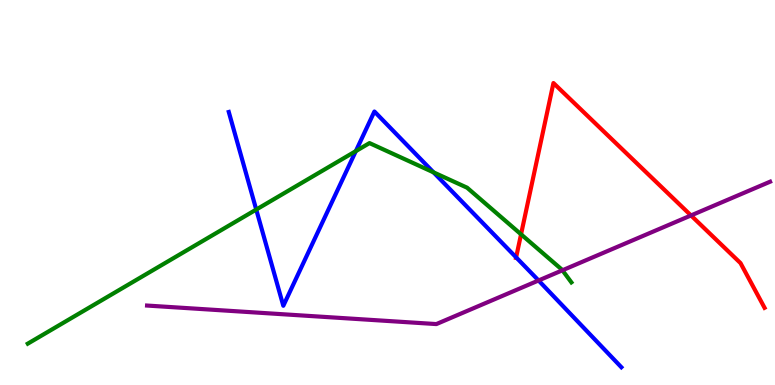[{'lines': ['blue', 'red'], 'intersections': [{'x': 6.66, 'y': 3.32}]}, {'lines': ['green', 'red'], 'intersections': [{'x': 6.72, 'y': 3.91}]}, {'lines': ['purple', 'red'], 'intersections': [{'x': 8.92, 'y': 4.4}]}, {'lines': ['blue', 'green'], 'intersections': [{'x': 3.31, 'y': 4.56}, {'x': 4.59, 'y': 6.07}, {'x': 5.59, 'y': 5.52}]}, {'lines': ['blue', 'purple'], 'intersections': [{'x': 6.95, 'y': 2.71}]}, {'lines': ['green', 'purple'], 'intersections': [{'x': 7.26, 'y': 2.98}]}]